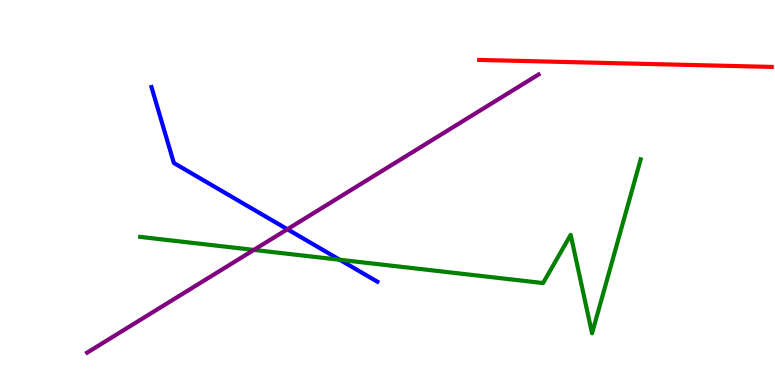[{'lines': ['blue', 'red'], 'intersections': []}, {'lines': ['green', 'red'], 'intersections': []}, {'lines': ['purple', 'red'], 'intersections': []}, {'lines': ['blue', 'green'], 'intersections': [{'x': 4.38, 'y': 3.25}]}, {'lines': ['blue', 'purple'], 'intersections': [{'x': 3.71, 'y': 4.05}]}, {'lines': ['green', 'purple'], 'intersections': [{'x': 3.28, 'y': 3.51}]}]